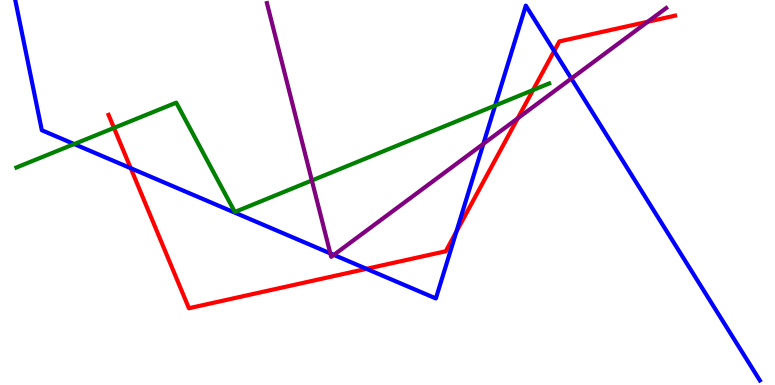[{'lines': ['blue', 'red'], 'intersections': [{'x': 1.69, 'y': 5.63}, {'x': 4.73, 'y': 3.02}, {'x': 5.89, 'y': 3.98}, {'x': 7.15, 'y': 8.67}]}, {'lines': ['green', 'red'], 'intersections': [{'x': 1.47, 'y': 6.68}, {'x': 6.88, 'y': 7.66}]}, {'lines': ['purple', 'red'], 'intersections': [{'x': 6.68, 'y': 6.93}, {'x': 8.36, 'y': 9.44}]}, {'lines': ['blue', 'green'], 'intersections': [{'x': 0.957, 'y': 6.26}, {'x': 6.39, 'y': 7.26}]}, {'lines': ['blue', 'purple'], 'intersections': [{'x': 4.26, 'y': 3.42}, {'x': 4.31, 'y': 3.38}, {'x': 6.24, 'y': 6.26}, {'x': 7.37, 'y': 7.96}]}, {'lines': ['green', 'purple'], 'intersections': [{'x': 4.02, 'y': 5.31}]}]